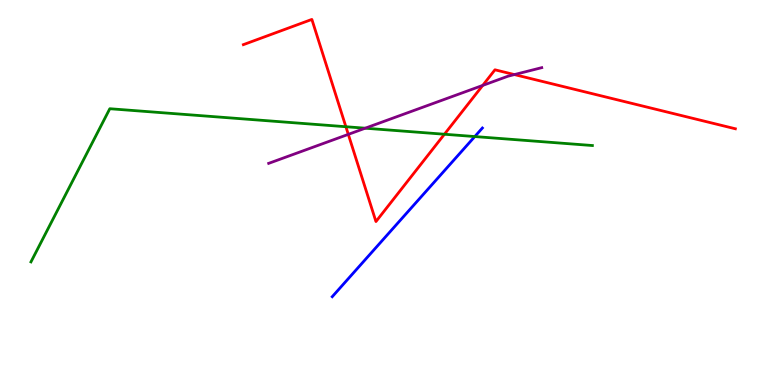[{'lines': ['blue', 'red'], 'intersections': []}, {'lines': ['green', 'red'], 'intersections': [{'x': 4.46, 'y': 6.71}, {'x': 5.73, 'y': 6.51}]}, {'lines': ['purple', 'red'], 'intersections': [{'x': 4.49, 'y': 6.51}, {'x': 6.23, 'y': 7.78}, {'x': 6.64, 'y': 8.06}]}, {'lines': ['blue', 'green'], 'intersections': [{'x': 6.13, 'y': 6.45}]}, {'lines': ['blue', 'purple'], 'intersections': []}, {'lines': ['green', 'purple'], 'intersections': [{'x': 4.71, 'y': 6.67}]}]